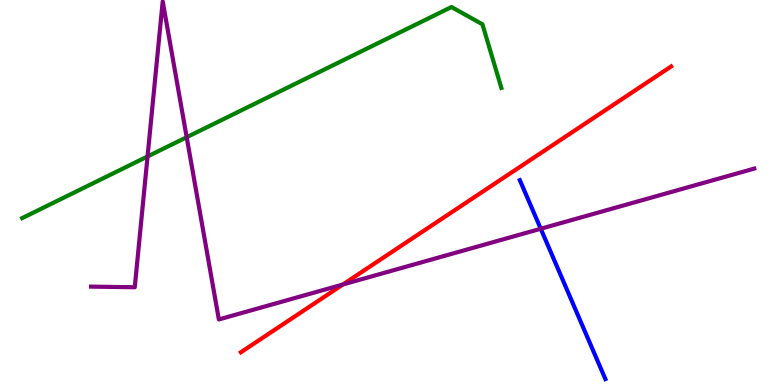[{'lines': ['blue', 'red'], 'intersections': []}, {'lines': ['green', 'red'], 'intersections': []}, {'lines': ['purple', 'red'], 'intersections': [{'x': 4.42, 'y': 2.61}]}, {'lines': ['blue', 'green'], 'intersections': []}, {'lines': ['blue', 'purple'], 'intersections': [{'x': 6.98, 'y': 4.06}]}, {'lines': ['green', 'purple'], 'intersections': [{'x': 1.9, 'y': 5.94}, {'x': 2.41, 'y': 6.44}]}]